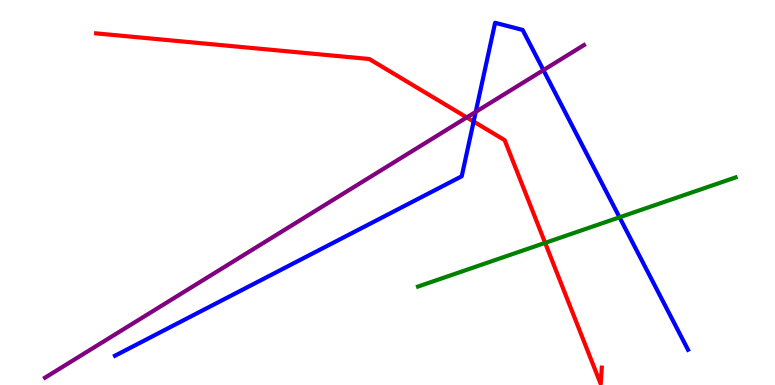[{'lines': ['blue', 'red'], 'intersections': [{'x': 6.11, 'y': 6.84}]}, {'lines': ['green', 'red'], 'intersections': [{'x': 7.03, 'y': 3.69}]}, {'lines': ['purple', 'red'], 'intersections': [{'x': 6.02, 'y': 6.95}]}, {'lines': ['blue', 'green'], 'intersections': [{'x': 7.99, 'y': 4.36}]}, {'lines': ['blue', 'purple'], 'intersections': [{'x': 6.14, 'y': 7.09}, {'x': 7.01, 'y': 8.18}]}, {'lines': ['green', 'purple'], 'intersections': []}]